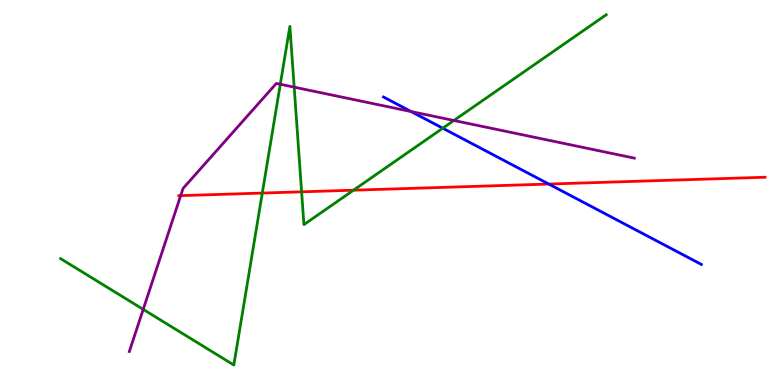[{'lines': ['blue', 'red'], 'intersections': [{'x': 7.08, 'y': 5.22}]}, {'lines': ['green', 'red'], 'intersections': [{'x': 3.38, 'y': 4.99}, {'x': 3.89, 'y': 5.02}, {'x': 4.56, 'y': 5.06}]}, {'lines': ['purple', 'red'], 'intersections': [{'x': 2.33, 'y': 4.92}]}, {'lines': ['blue', 'green'], 'intersections': [{'x': 5.71, 'y': 6.67}]}, {'lines': ['blue', 'purple'], 'intersections': [{'x': 5.31, 'y': 7.1}]}, {'lines': ['green', 'purple'], 'intersections': [{'x': 1.85, 'y': 1.96}, {'x': 3.62, 'y': 7.81}, {'x': 3.8, 'y': 7.74}, {'x': 5.86, 'y': 6.87}]}]